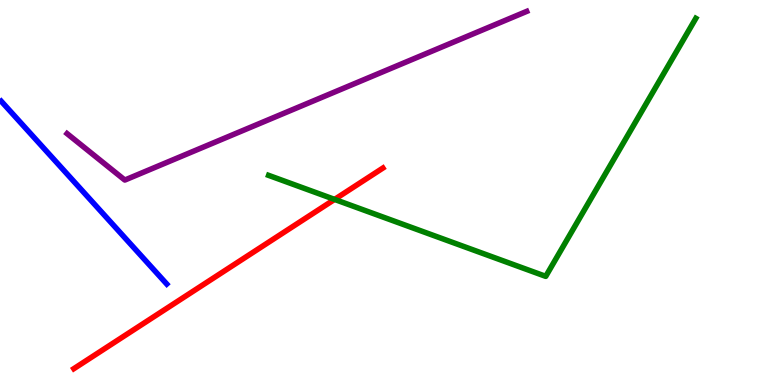[{'lines': ['blue', 'red'], 'intersections': []}, {'lines': ['green', 'red'], 'intersections': [{'x': 4.32, 'y': 4.82}]}, {'lines': ['purple', 'red'], 'intersections': []}, {'lines': ['blue', 'green'], 'intersections': []}, {'lines': ['blue', 'purple'], 'intersections': []}, {'lines': ['green', 'purple'], 'intersections': []}]